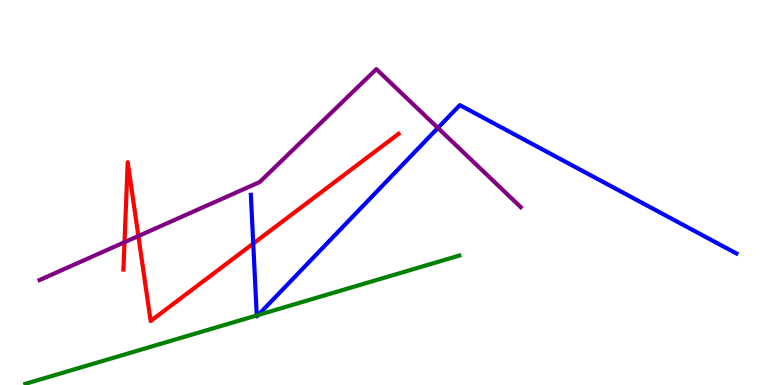[{'lines': ['blue', 'red'], 'intersections': [{'x': 3.27, 'y': 3.67}]}, {'lines': ['green', 'red'], 'intersections': []}, {'lines': ['purple', 'red'], 'intersections': [{'x': 1.61, 'y': 3.71}, {'x': 1.79, 'y': 3.87}]}, {'lines': ['blue', 'green'], 'intersections': [{'x': 3.31, 'y': 1.81}, {'x': 3.33, 'y': 1.82}]}, {'lines': ['blue', 'purple'], 'intersections': [{'x': 5.65, 'y': 6.68}]}, {'lines': ['green', 'purple'], 'intersections': []}]